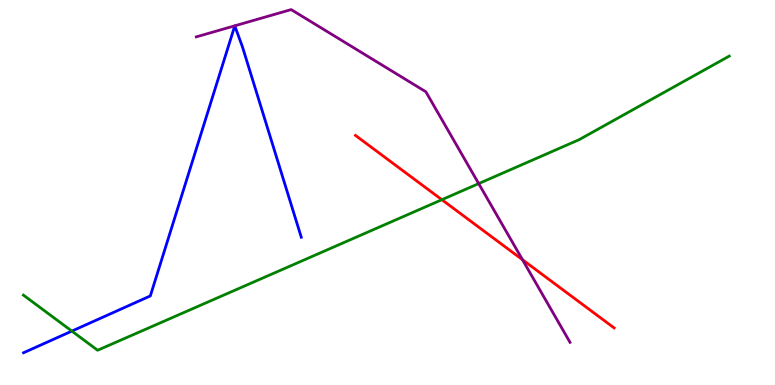[{'lines': ['blue', 'red'], 'intersections': []}, {'lines': ['green', 'red'], 'intersections': [{'x': 5.7, 'y': 4.81}]}, {'lines': ['purple', 'red'], 'intersections': [{'x': 6.74, 'y': 3.25}]}, {'lines': ['blue', 'green'], 'intersections': [{'x': 0.927, 'y': 1.4}]}, {'lines': ['blue', 'purple'], 'intersections': []}, {'lines': ['green', 'purple'], 'intersections': [{'x': 6.18, 'y': 5.23}]}]